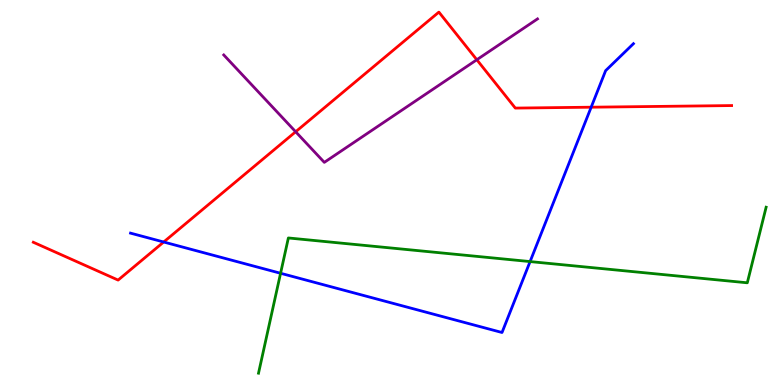[{'lines': ['blue', 'red'], 'intersections': [{'x': 2.11, 'y': 3.71}, {'x': 7.63, 'y': 7.22}]}, {'lines': ['green', 'red'], 'intersections': []}, {'lines': ['purple', 'red'], 'intersections': [{'x': 3.81, 'y': 6.58}, {'x': 6.15, 'y': 8.45}]}, {'lines': ['blue', 'green'], 'intersections': [{'x': 3.62, 'y': 2.9}, {'x': 6.84, 'y': 3.21}]}, {'lines': ['blue', 'purple'], 'intersections': []}, {'lines': ['green', 'purple'], 'intersections': []}]